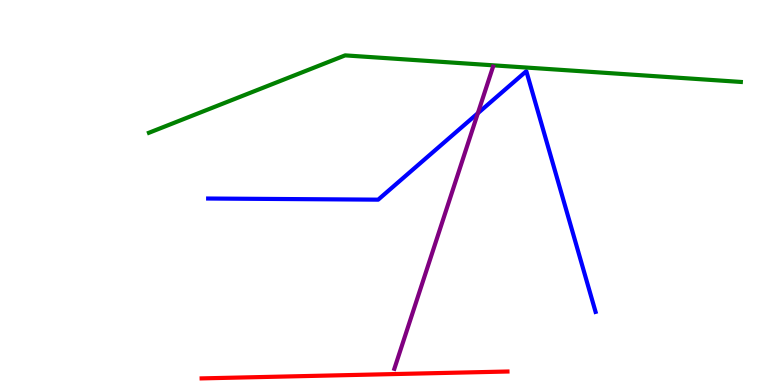[{'lines': ['blue', 'red'], 'intersections': []}, {'lines': ['green', 'red'], 'intersections': []}, {'lines': ['purple', 'red'], 'intersections': []}, {'lines': ['blue', 'green'], 'intersections': []}, {'lines': ['blue', 'purple'], 'intersections': [{'x': 6.17, 'y': 7.06}]}, {'lines': ['green', 'purple'], 'intersections': []}]